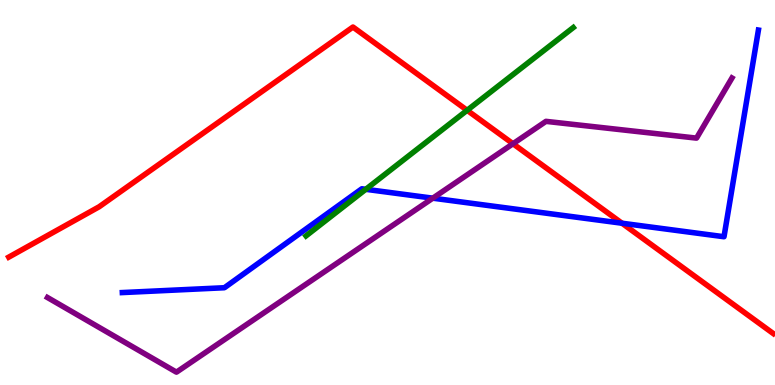[{'lines': ['blue', 'red'], 'intersections': [{'x': 8.03, 'y': 4.2}]}, {'lines': ['green', 'red'], 'intersections': [{'x': 6.03, 'y': 7.14}]}, {'lines': ['purple', 'red'], 'intersections': [{'x': 6.62, 'y': 6.27}]}, {'lines': ['blue', 'green'], 'intersections': [{'x': 4.72, 'y': 5.08}]}, {'lines': ['blue', 'purple'], 'intersections': [{'x': 5.58, 'y': 4.85}]}, {'lines': ['green', 'purple'], 'intersections': []}]